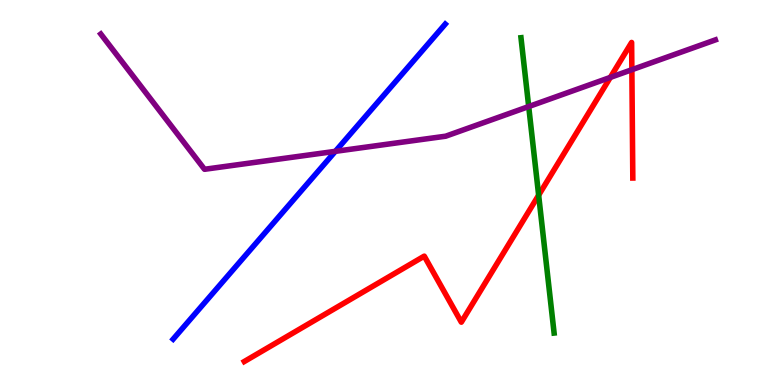[{'lines': ['blue', 'red'], 'intersections': []}, {'lines': ['green', 'red'], 'intersections': [{'x': 6.95, 'y': 4.93}]}, {'lines': ['purple', 'red'], 'intersections': [{'x': 7.88, 'y': 7.99}, {'x': 8.15, 'y': 8.19}]}, {'lines': ['blue', 'green'], 'intersections': []}, {'lines': ['blue', 'purple'], 'intersections': [{'x': 4.33, 'y': 6.07}]}, {'lines': ['green', 'purple'], 'intersections': [{'x': 6.82, 'y': 7.23}]}]